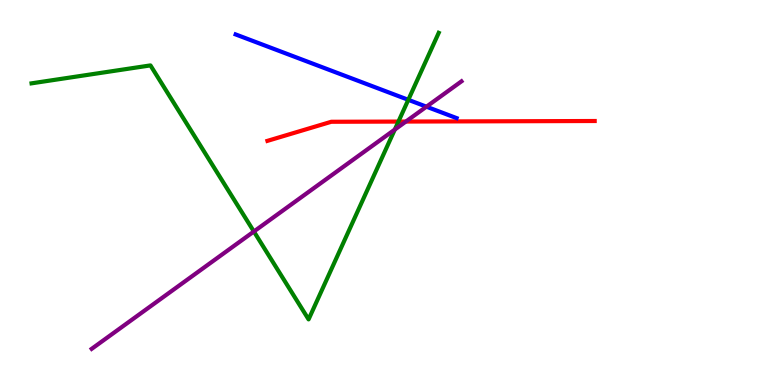[{'lines': ['blue', 'red'], 'intersections': []}, {'lines': ['green', 'red'], 'intersections': [{'x': 5.14, 'y': 6.84}]}, {'lines': ['purple', 'red'], 'intersections': [{'x': 5.24, 'y': 6.84}]}, {'lines': ['blue', 'green'], 'intersections': [{'x': 5.27, 'y': 7.41}]}, {'lines': ['blue', 'purple'], 'intersections': [{'x': 5.5, 'y': 7.23}]}, {'lines': ['green', 'purple'], 'intersections': [{'x': 3.28, 'y': 3.99}, {'x': 5.09, 'y': 6.63}]}]